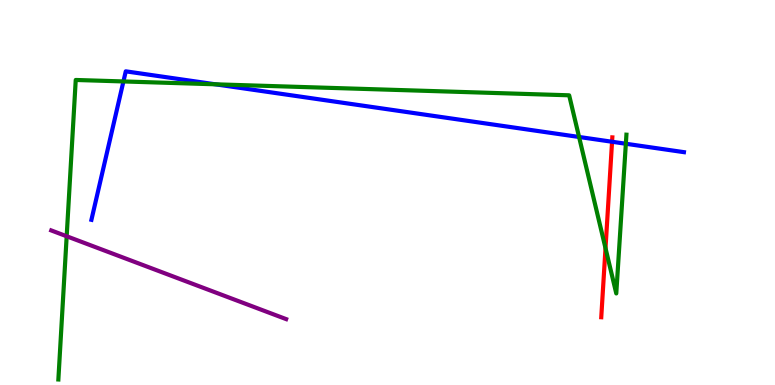[{'lines': ['blue', 'red'], 'intersections': [{'x': 7.9, 'y': 6.32}]}, {'lines': ['green', 'red'], 'intersections': [{'x': 7.81, 'y': 3.55}]}, {'lines': ['purple', 'red'], 'intersections': []}, {'lines': ['blue', 'green'], 'intersections': [{'x': 1.59, 'y': 7.88}, {'x': 2.78, 'y': 7.81}, {'x': 7.47, 'y': 6.44}, {'x': 8.08, 'y': 6.27}]}, {'lines': ['blue', 'purple'], 'intersections': []}, {'lines': ['green', 'purple'], 'intersections': [{'x': 0.86, 'y': 3.86}]}]